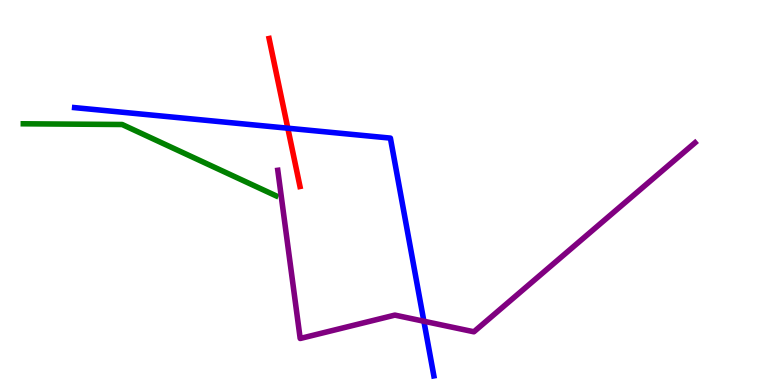[{'lines': ['blue', 'red'], 'intersections': [{'x': 3.71, 'y': 6.67}]}, {'lines': ['green', 'red'], 'intersections': []}, {'lines': ['purple', 'red'], 'intersections': []}, {'lines': ['blue', 'green'], 'intersections': []}, {'lines': ['blue', 'purple'], 'intersections': [{'x': 5.47, 'y': 1.66}]}, {'lines': ['green', 'purple'], 'intersections': []}]